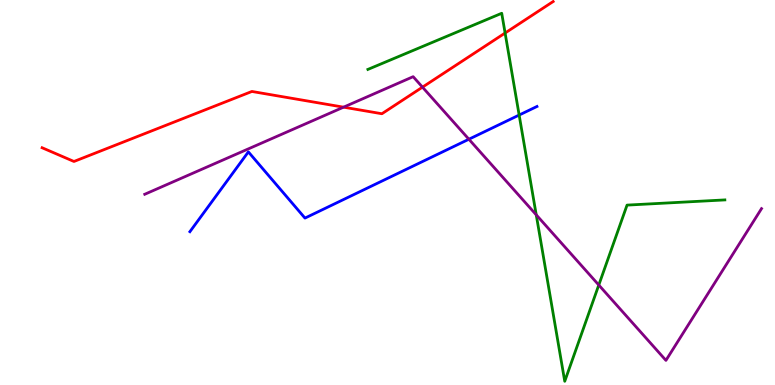[{'lines': ['blue', 'red'], 'intersections': []}, {'lines': ['green', 'red'], 'intersections': [{'x': 6.52, 'y': 9.14}]}, {'lines': ['purple', 'red'], 'intersections': [{'x': 4.43, 'y': 7.22}, {'x': 5.45, 'y': 7.74}]}, {'lines': ['blue', 'green'], 'intersections': [{'x': 6.7, 'y': 7.01}]}, {'lines': ['blue', 'purple'], 'intersections': [{'x': 6.05, 'y': 6.38}]}, {'lines': ['green', 'purple'], 'intersections': [{'x': 6.92, 'y': 4.42}, {'x': 7.73, 'y': 2.6}]}]